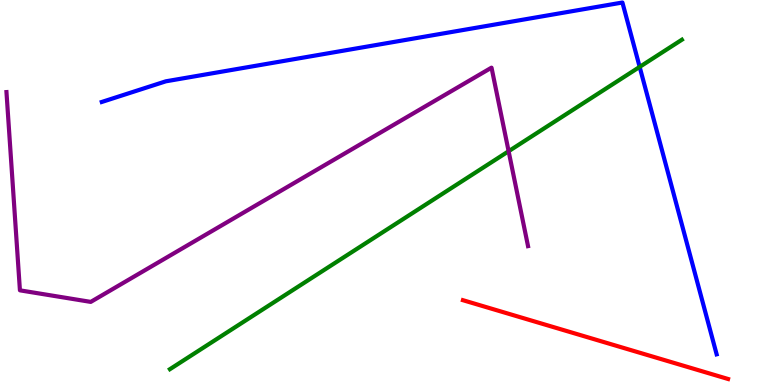[{'lines': ['blue', 'red'], 'intersections': []}, {'lines': ['green', 'red'], 'intersections': []}, {'lines': ['purple', 'red'], 'intersections': []}, {'lines': ['blue', 'green'], 'intersections': [{'x': 8.25, 'y': 8.26}]}, {'lines': ['blue', 'purple'], 'intersections': []}, {'lines': ['green', 'purple'], 'intersections': [{'x': 6.56, 'y': 6.07}]}]